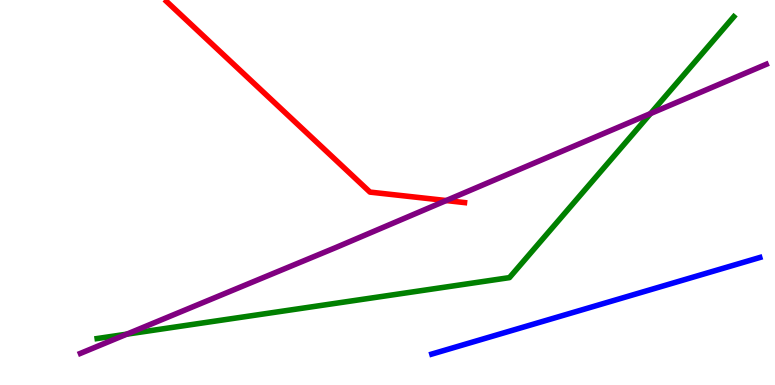[{'lines': ['blue', 'red'], 'intersections': []}, {'lines': ['green', 'red'], 'intersections': []}, {'lines': ['purple', 'red'], 'intersections': [{'x': 5.76, 'y': 4.79}]}, {'lines': ['blue', 'green'], 'intersections': []}, {'lines': ['blue', 'purple'], 'intersections': []}, {'lines': ['green', 'purple'], 'intersections': [{'x': 1.64, 'y': 1.32}, {'x': 8.39, 'y': 7.05}]}]